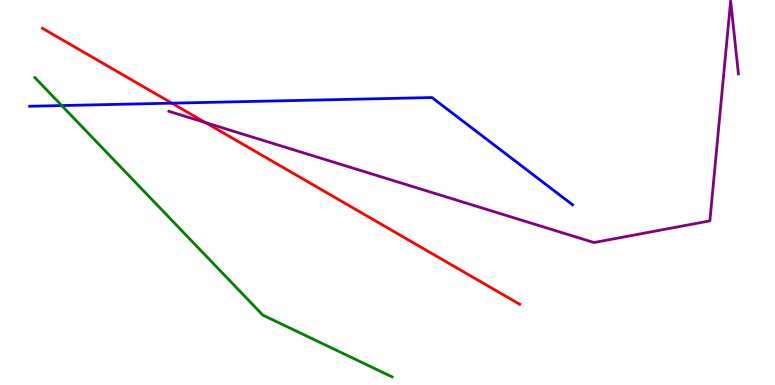[{'lines': ['blue', 'red'], 'intersections': [{'x': 2.22, 'y': 7.32}]}, {'lines': ['green', 'red'], 'intersections': []}, {'lines': ['purple', 'red'], 'intersections': [{'x': 2.65, 'y': 6.82}]}, {'lines': ['blue', 'green'], 'intersections': [{'x': 0.796, 'y': 7.26}]}, {'lines': ['blue', 'purple'], 'intersections': []}, {'lines': ['green', 'purple'], 'intersections': []}]